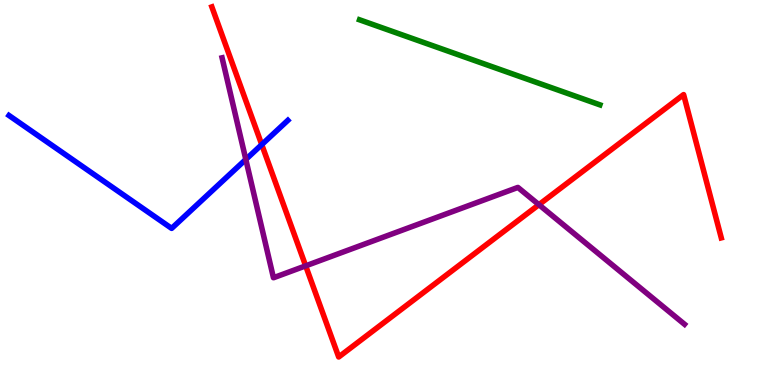[{'lines': ['blue', 'red'], 'intersections': [{'x': 3.38, 'y': 6.24}]}, {'lines': ['green', 'red'], 'intersections': []}, {'lines': ['purple', 'red'], 'intersections': [{'x': 3.94, 'y': 3.09}, {'x': 6.95, 'y': 4.68}]}, {'lines': ['blue', 'green'], 'intersections': []}, {'lines': ['blue', 'purple'], 'intersections': [{'x': 3.17, 'y': 5.86}]}, {'lines': ['green', 'purple'], 'intersections': []}]